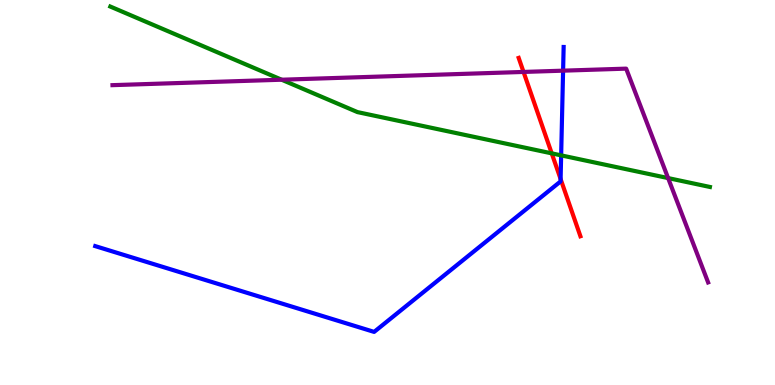[{'lines': ['blue', 'red'], 'intersections': [{'x': 7.23, 'y': 5.35}]}, {'lines': ['green', 'red'], 'intersections': [{'x': 7.12, 'y': 6.02}]}, {'lines': ['purple', 'red'], 'intersections': [{'x': 6.76, 'y': 8.13}]}, {'lines': ['blue', 'green'], 'intersections': [{'x': 7.24, 'y': 5.96}]}, {'lines': ['blue', 'purple'], 'intersections': [{'x': 7.27, 'y': 8.16}]}, {'lines': ['green', 'purple'], 'intersections': [{'x': 3.63, 'y': 7.93}, {'x': 8.62, 'y': 5.37}]}]